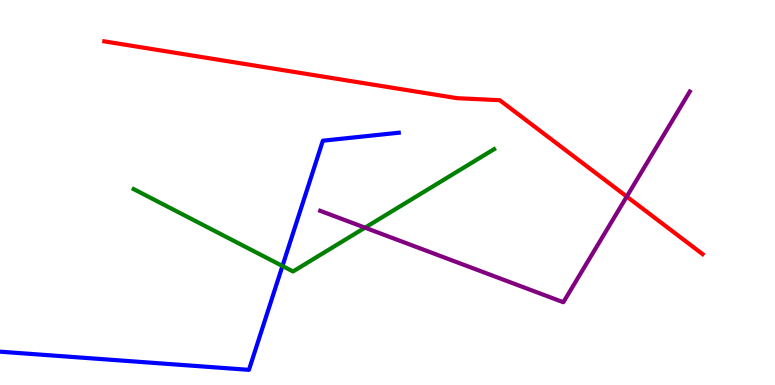[{'lines': ['blue', 'red'], 'intersections': []}, {'lines': ['green', 'red'], 'intersections': []}, {'lines': ['purple', 'red'], 'intersections': [{'x': 8.09, 'y': 4.89}]}, {'lines': ['blue', 'green'], 'intersections': [{'x': 3.64, 'y': 3.09}]}, {'lines': ['blue', 'purple'], 'intersections': []}, {'lines': ['green', 'purple'], 'intersections': [{'x': 4.71, 'y': 4.09}]}]